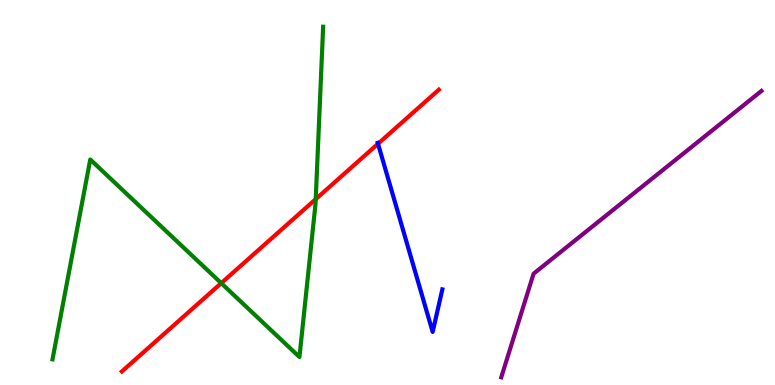[{'lines': ['blue', 'red'], 'intersections': [{'x': 4.88, 'y': 6.27}]}, {'lines': ['green', 'red'], 'intersections': [{'x': 2.85, 'y': 2.65}, {'x': 4.07, 'y': 4.83}]}, {'lines': ['purple', 'red'], 'intersections': []}, {'lines': ['blue', 'green'], 'intersections': []}, {'lines': ['blue', 'purple'], 'intersections': []}, {'lines': ['green', 'purple'], 'intersections': []}]